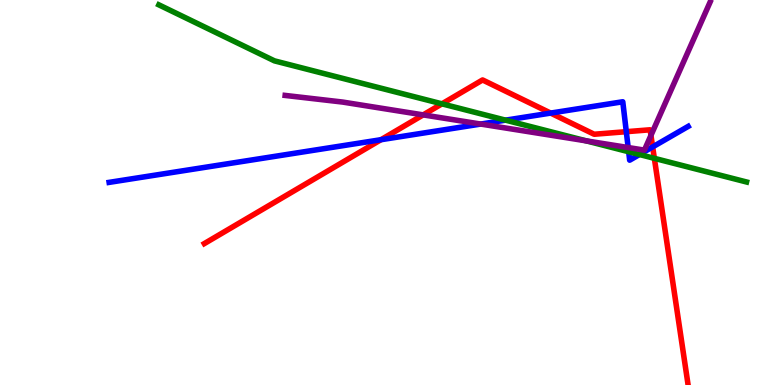[{'lines': ['blue', 'red'], 'intersections': [{'x': 4.92, 'y': 6.37}, {'x': 7.11, 'y': 7.06}, {'x': 8.08, 'y': 6.58}, {'x': 8.42, 'y': 6.18}]}, {'lines': ['green', 'red'], 'intersections': [{'x': 5.7, 'y': 7.3}, {'x': 8.44, 'y': 5.89}]}, {'lines': ['purple', 'red'], 'intersections': [{'x': 5.46, 'y': 7.02}, {'x': 8.4, 'y': 6.48}]}, {'lines': ['blue', 'green'], 'intersections': [{'x': 6.52, 'y': 6.88}, {'x': 8.11, 'y': 6.06}, {'x': 8.25, 'y': 5.99}]}, {'lines': ['blue', 'purple'], 'intersections': [{'x': 6.2, 'y': 6.78}, {'x': 8.11, 'y': 6.17}]}, {'lines': ['green', 'purple'], 'intersections': [{'x': 7.57, 'y': 6.34}]}]